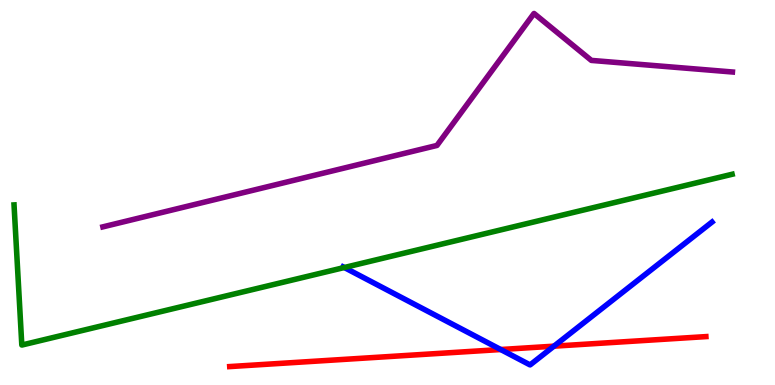[{'lines': ['blue', 'red'], 'intersections': [{'x': 6.46, 'y': 0.921}, {'x': 7.15, 'y': 1.01}]}, {'lines': ['green', 'red'], 'intersections': []}, {'lines': ['purple', 'red'], 'intersections': []}, {'lines': ['blue', 'green'], 'intersections': [{'x': 4.44, 'y': 3.05}]}, {'lines': ['blue', 'purple'], 'intersections': []}, {'lines': ['green', 'purple'], 'intersections': []}]